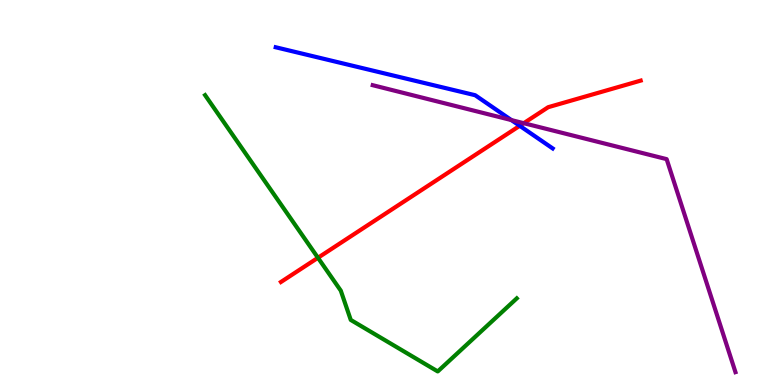[{'lines': ['blue', 'red'], 'intersections': [{'x': 6.71, 'y': 6.73}]}, {'lines': ['green', 'red'], 'intersections': [{'x': 4.1, 'y': 3.3}]}, {'lines': ['purple', 'red'], 'intersections': [{'x': 6.76, 'y': 6.8}]}, {'lines': ['blue', 'green'], 'intersections': []}, {'lines': ['blue', 'purple'], 'intersections': [{'x': 6.6, 'y': 6.88}]}, {'lines': ['green', 'purple'], 'intersections': []}]